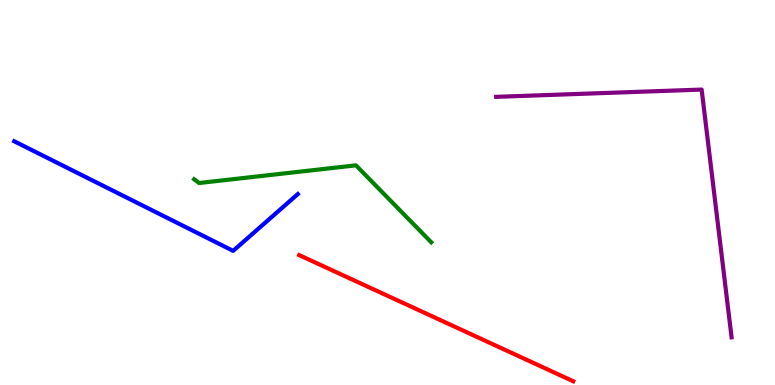[{'lines': ['blue', 'red'], 'intersections': []}, {'lines': ['green', 'red'], 'intersections': []}, {'lines': ['purple', 'red'], 'intersections': []}, {'lines': ['blue', 'green'], 'intersections': []}, {'lines': ['blue', 'purple'], 'intersections': []}, {'lines': ['green', 'purple'], 'intersections': []}]